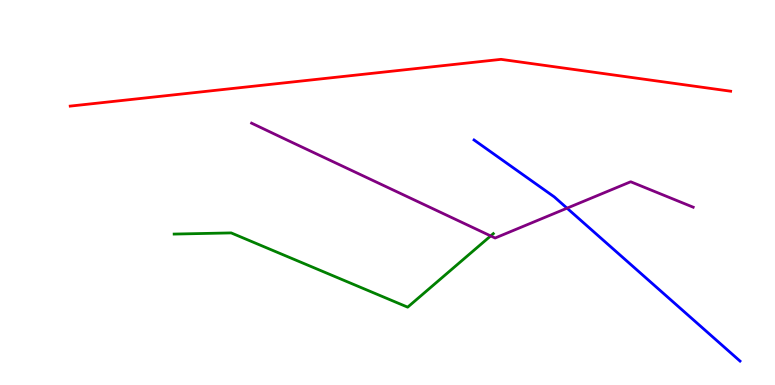[{'lines': ['blue', 'red'], 'intersections': []}, {'lines': ['green', 'red'], 'intersections': []}, {'lines': ['purple', 'red'], 'intersections': []}, {'lines': ['blue', 'green'], 'intersections': []}, {'lines': ['blue', 'purple'], 'intersections': [{'x': 7.32, 'y': 4.59}]}, {'lines': ['green', 'purple'], 'intersections': [{'x': 6.33, 'y': 3.87}]}]